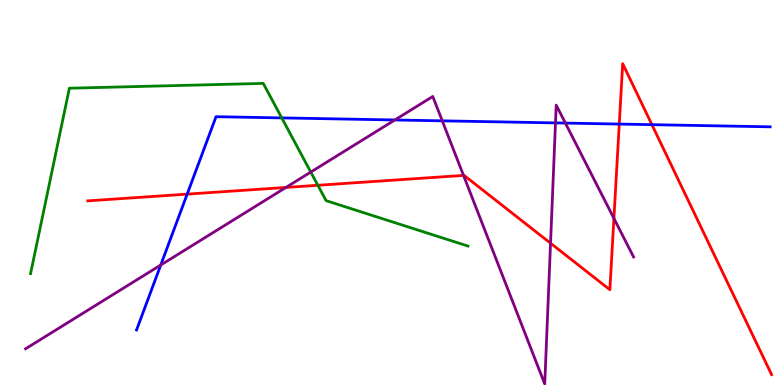[{'lines': ['blue', 'red'], 'intersections': [{'x': 2.42, 'y': 4.96}, {'x': 7.99, 'y': 6.78}, {'x': 8.41, 'y': 6.76}]}, {'lines': ['green', 'red'], 'intersections': [{'x': 4.1, 'y': 5.19}]}, {'lines': ['purple', 'red'], 'intersections': [{'x': 3.69, 'y': 5.13}, {'x': 5.98, 'y': 5.44}, {'x': 7.1, 'y': 3.68}, {'x': 7.92, 'y': 4.33}]}, {'lines': ['blue', 'green'], 'intersections': [{'x': 3.64, 'y': 6.94}]}, {'lines': ['blue', 'purple'], 'intersections': [{'x': 2.07, 'y': 3.12}, {'x': 5.09, 'y': 6.88}, {'x': 5.71, 'y': 6.86}, {'x': 7.17, 'y': 6.81}, {'x': 7.3, 'y': 6.8}]}, {'lines': ['green', 'purple'], 'intersections': [{'x': 4.01, 'y': 5.53}]}]